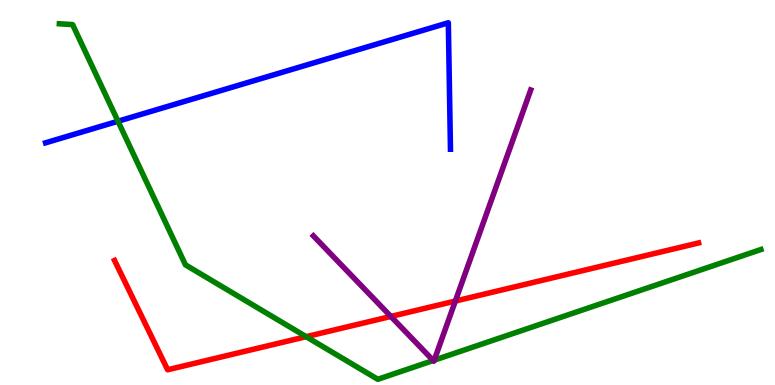[{'lines': ['blue', 'red'], 'intersections': []}, {'lines': ['green', 'red'], 'intersections': [{'x': 3.95, 'y': 1.26}]}, {'lines': ['purple', 'red'], 'intersections': [{'x': 5.04, 'y': 1.78}, {'x': 5.88, 'y': 2.18}]}, {'lines': ['blue', 'green'], 'intersections': [{'x': 1.52, 'y': 6.85}]}, {'lines': ['blue', 'purple'], 'intersections': []}, {'lines': ['green', 'purple'], 'intersections': [{'x': 5.59, 'y': 0.636}, {'x': 5.6, 'y': 0.644}]}]